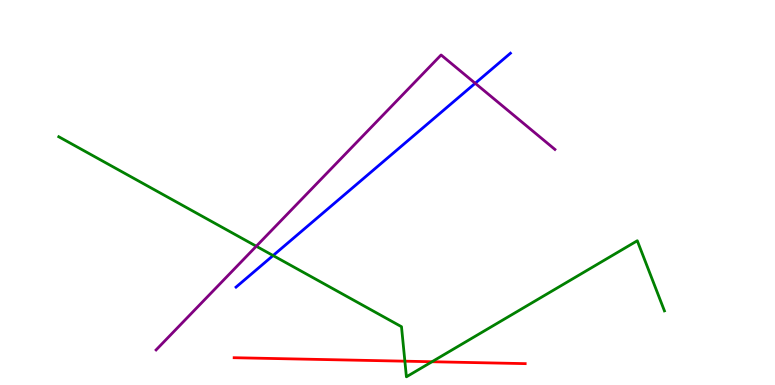[{'lines': ['blue', 'red'], 'intersections': []}, {'lines': ['green', 'red'], 'intersections': [{'x': 5.22, 'y': 0.619}, {'x': 5.57, 'y': 0.604}]}, {'lines': ['purple', 'red'], 'intersections': []}, {'lines': ['blue', 'green'], 'intersections': [{'x': 3.52, 'y': 3.36}]}, {'lines': ['blue', 'purple'], 'intersections': [{'x': 6.13, 'y': 7.84}]}, {'lines': ['green', 'purple'], 'intersections': [{'x': 3.31, 'y': 3.6}]}]